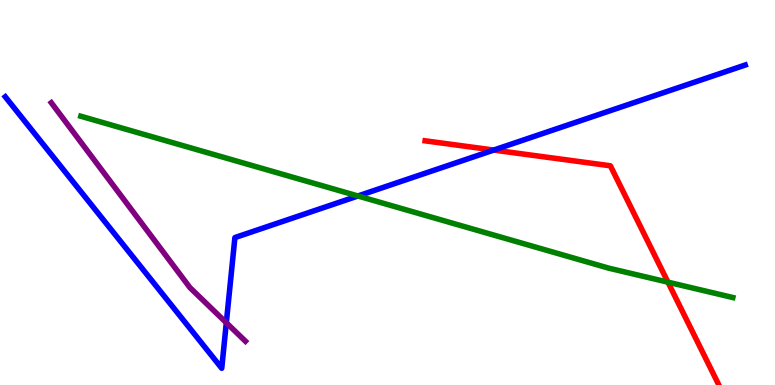[{'lines': ['blue', 'red'], 'intersections': [{'x': 6.37, 'y': 6.1}]}, {'lines': ['green', 'red'], 'intersections': [{'x': 8.62, 'y': 2.67}]}, {'lines': ['purple', 'red'], 'intersections': []}, {'lines': ['blue', 'green'], 'intersections': [{'x': 4.62, 'y': 4.91}]}, {'lines': ['blue', 'purple'], 'intersections': [{'x': 2.92, 'y': 1.62}]}, {'lines': ['green', 'purple'], 'intersections': []}]